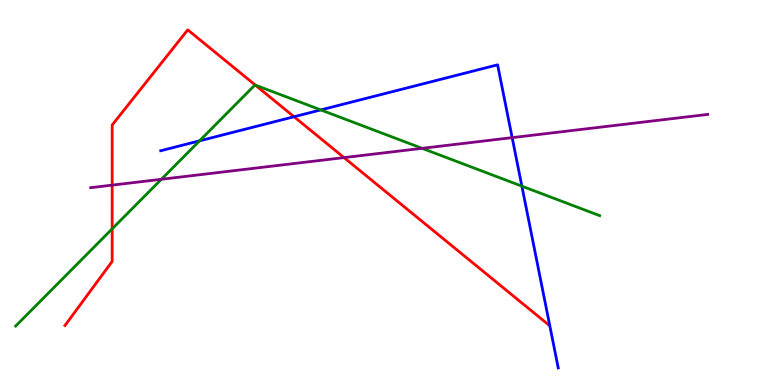[{'lines': ['blue', 'red'], 'intersections': [{'x': 3.79, 'y': 6.97}]}, {'lines': ['green', 'red'], 'intersections': [{'x': 1.45, 'y': 4.06}, {'x': 3.29, 'y': 7.79}]}, {'lines': ['purple', 'red'], 'intersections': [{'x': 1.45, 'y': 5.19}, {'x': 4.44, 'y': 5.91}]}, {'lines': ['blue', 'green'], 'intersections': [{'x': 2.57, 'y': 6.34}, {'x': 4.14, 'y': 7.14}, {'x': 6.73, 'y': 5.16}]}, {'lines': ['blue', 'purple'], 'intersections': [{'x': 6.61, 'y': 6.43}]}, {'lines': ['green', 'purple'], 'intersections': [{'x': 2.08, 'y': 5.34}, {'x': 5.45, 'y': 6.15}]}]